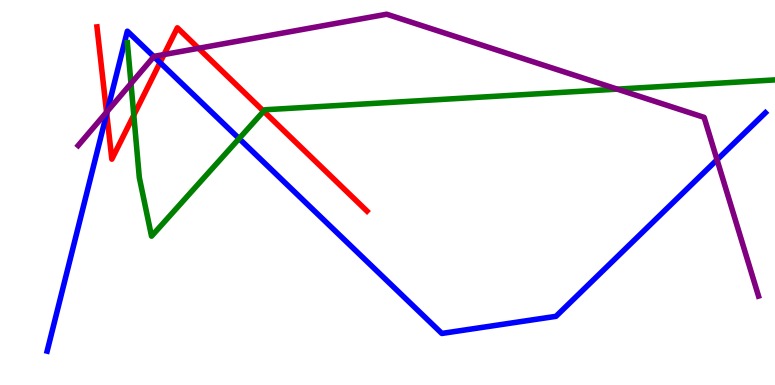[{'lines': ['blue', 'red'], 'intersections': [{'x': 1.38, 'y': 7.05}, {'x': 2.06, 'y': 8.37}]}, {'lines': ['green', 'red'], 'intersections': [{'x': 1.73, 'y': 7.01}, {'x': 3.4, 'y': 7.11}]}, {'lines': ['purple', 'red'], 'intersections': [{'x': 1.37, 'y': 7.09}, {'x': 2.12, 'y': 8.58}, {'x': 2.56, 'y': 8.75}]}, {'lines': ['blue', 'green'], 'intersections': [{'x': 3.09, 'y': 6.4}]}, {'lines': ['blue', 'purple'], 'intersections': [{'x': 1.38, 'y': 7.11}, {'x': 1.99, 'y': 8.53}, {'x': 9.25, 'y': 5.85}]}, {'lines': ['green', 'purple'], 'intersections': [{'x': 1.69, 'y': 7.83}, {'x': 7.96, 'y': 7.68}]}]